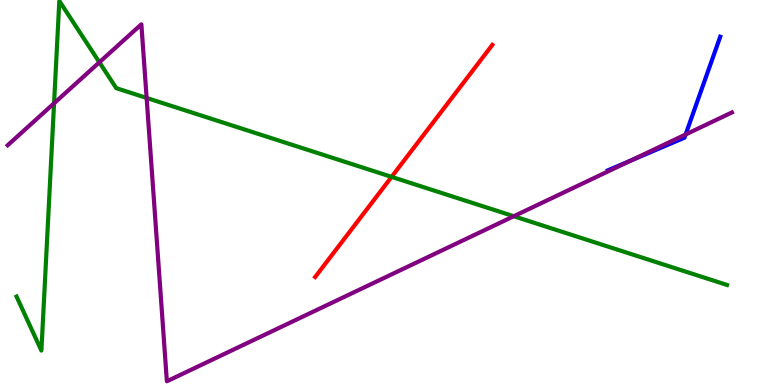[{'lines': ['blue', 'red'], 'intersections': []}, {'lines': ['green', 'red'], 'intersections': [{'x': 5.05, 'y': 5.41}]}, {'lines': ['purple', 'red'], 'intersections': []}, {'lines': ['blue', 'green'], 'intersections': []}, {'lines': ['blue', 'purple'], 'intersections': [{'x': 8.14, 'y': 5.83}, {'x': 8.85, 'y': 6.51}]}, {'lines': ['green', 'purple'], 'intersections': [{'x': 0.698, 'y': 7.32}, {'x': 1.28, 'y': 8.38}, {'x': 1.89, 'y': 7.46}, {'x': 6.63, 'y': 4.38}]}]